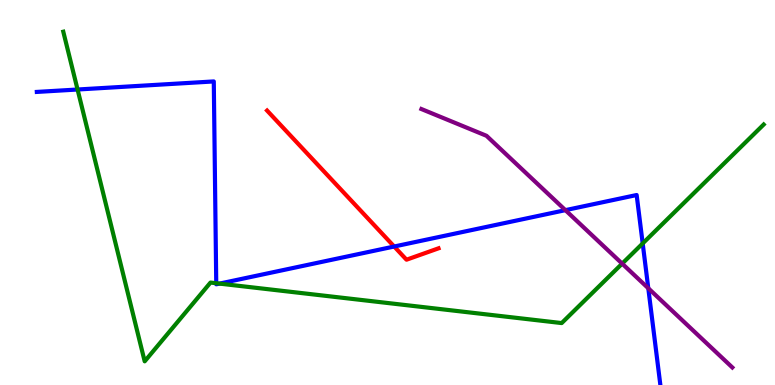[{'lines': ['blue', 'red'], 'intersections': [{'x': 5.09, 'y': 3.6}]}, {'lines': ['green', 'red'], 'intersections': []}, {'lines': ['purple', 'red'], 'intersections': []}, {'lines': ['blue', 'green'], 'intersections': [{'x': 1.0, 'y': 7.68}, {'x': 2.79, 'y': 2.64}, {'x': 2.83, 'y': 2.63}, {'x': 8.29, 'y': 3.68}]}, {'lines': ['blue', 'purple'], 'intersections': [{'x': 7.3, 'y': 4.54}, {'x': 8.37, 'y': 2.51}]}, {'lines': ['green', 'purple'], 'intersections': [{'x': 8.03, 'y': 3.15}]}]